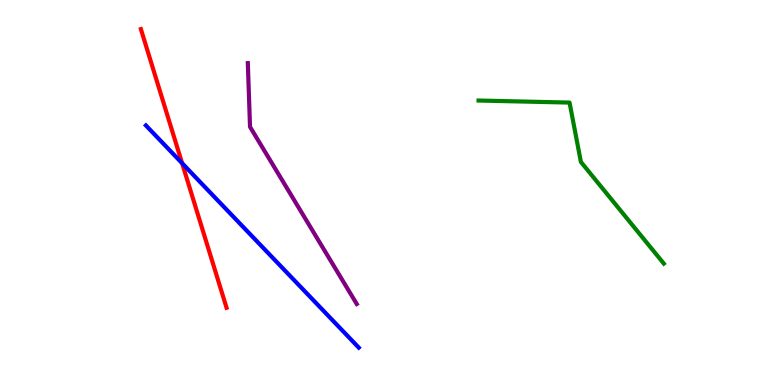[{'lines': ['blue', 'red'], 'intersections': [{'x': 2.35, 'y': 5.76}]}, {'lines': ['green', 'red'], 'intersections': []}, {'lines': ['purple', 'red'], 'intersections': []}, {'lines': ['blue', 'green'], 'intersections': []}, {'lines': ['blue', 'purple'], 'intersections': []}, {'lines': ['green', 'purple'], 'intersections': []}]